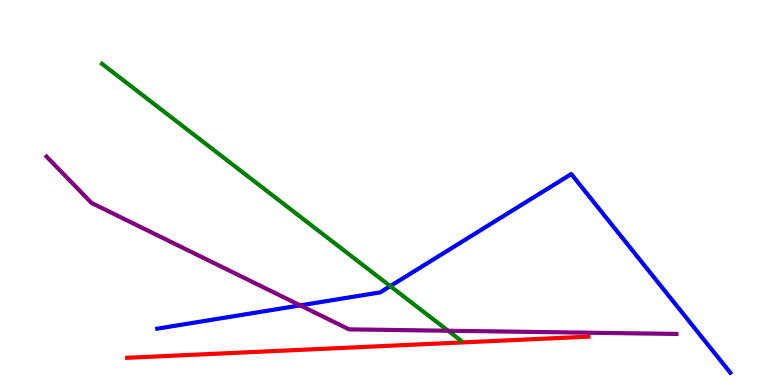[{'lines': ['blue', 'red'], 'intersections': []}, {'lines': ['green', 'red'], 'intersections': []}, {'lines': ['purple', 'red'], 'intersections': []}, {'lines': ['blue', 'green'], 'intersections': [{'x': 5.04, 'y': 2.57}]}, {'lines': ['blue', 'purple'], 'intersections': [{'x': 3.87, 'y': 2.07}]}, {'lines': ['green', 'purple'], 'intersections': [{'x': 5.78, 'y': 1.41}]}]